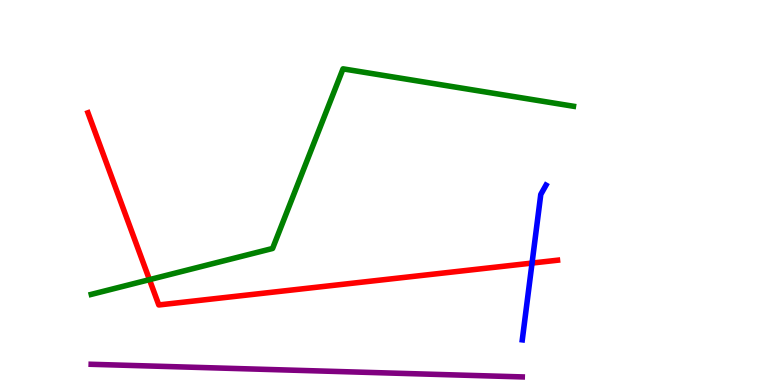[{'lines': ['blue', 'red'], 'intersections': [{'x': 6.87, 'y': 3.17}]}, {'lines': ['green', 'red'], 'intersections': [{'x': 1.93, 'y': 2.74}]}, {'lines': ['purple', 'red'], 'intersections': []}, {'lines': ['blue', 'green'], 'intersections': []}, {'lines': ['blue', 'purple'], 'intersections': []}, {'lines': ['green', 'purple'], 'intersections': []}]